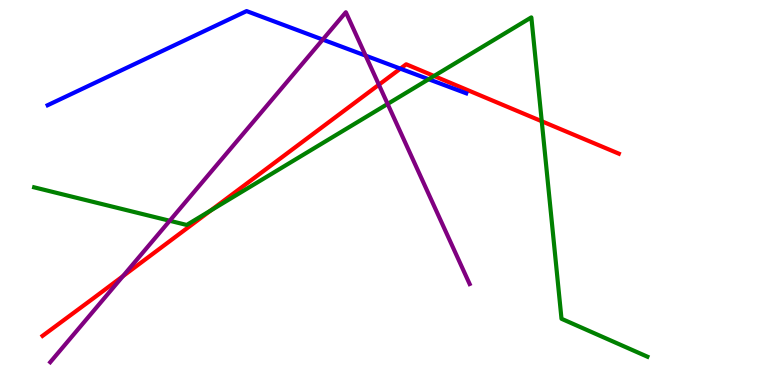[{'lines': ['blue', 'red'], 'intersections': [{'x': 5.17, 'y': 8.22}]}, {'lines': ['green', 'red'], 'intersections': [{'x': 2.72, 'y': 4.53}, {'x': 5.6, 'y': 8.03}, {'x': 6.99, 'y': 6.85}]}, {'lines': ['purple', 'red'], 'intersections': [{'x': 1.59, 'y': 2.83}, {'x': 4.89, 'y': 7.8}]}, {'lines': ['blue', 'green'], 'intersections': [{'x': 5.53, 'y': 7.94}]}, {'lines': ['blue', 'purple'], 'intersections': [{'x': 4.16, 'y': 8.97}, {'x': 4.72, 'y': 8.55}]}, {'lines': ['green', 'purple'], 'intersections': [{'x': 2.19, 'y': 4.27}, {'x': 5.0, 'y': 7.3}]}]